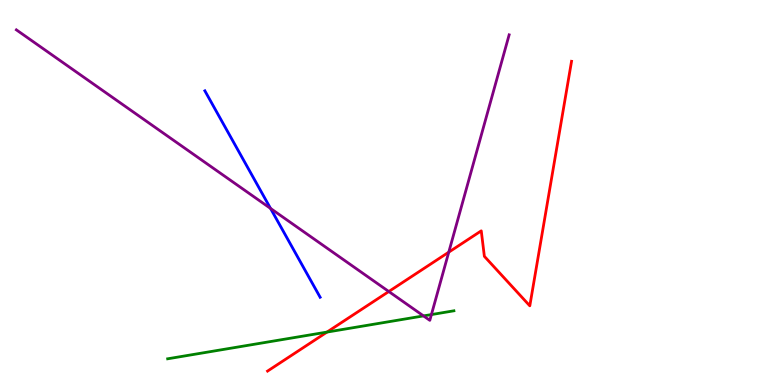[{'lines': ['blue', 'red'], 'intersections': []}, {'lines': ['green', 'red'], 'intersections': [{'x': 4.22, 'y': 1.37}]}, {'lines': ['purple', 'red'], 'intersections': [{'x': 5.02, 'y': 2.43}, {'x': 5.79, 'y': 3.45}]}, {'lines': ['blue', 'green'], 'intersections': []}, {'lines': ['blue', 'purple'], 'intersections': [{'x': 3.49, 'y': 4.59}]}, {'lines': ['green', 'purple'], 'intersections': [{'x': 5.46, 'y': 1.79}, {'x': 5.57, 'y': 1.83}]}]